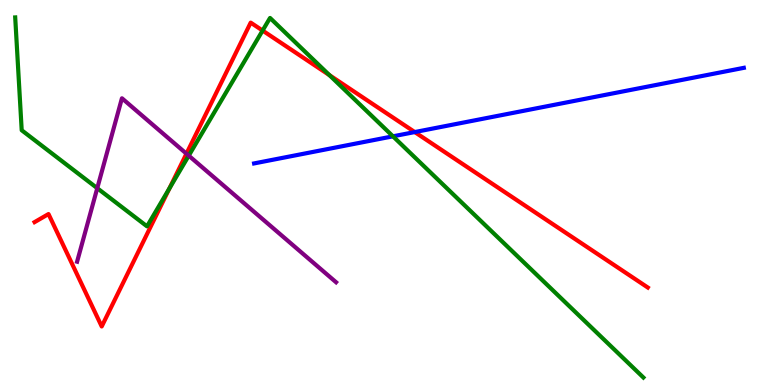[{'lines': ['blue', 'red'], 'intersections': [{'x': 5.35, 'y': 6.57}]}, {'lines': ['green', 'red'], 'intersections': [{'x': 2.19, 'y': 5.11}, {'x': 3.39, 'y': 9.21}, {'x': 4.25, 'y': 8.05}]}, {'lines': ['purple', 'red'], 'intersections': [{'x': 2.41, 'y': 6.01}]}, {'lines': ['blue', 'green'], 'intersections': [{'x': 5.07, 'y': 6.46}]}, {'lines': ['blue', 'purple'], 'intersections': []}, {'lines': ['green', 'purple'], 'intersections': [{'x': 1.25, 'y': 5.11}, {'x': 2.44, 'y': 5.96}]}]